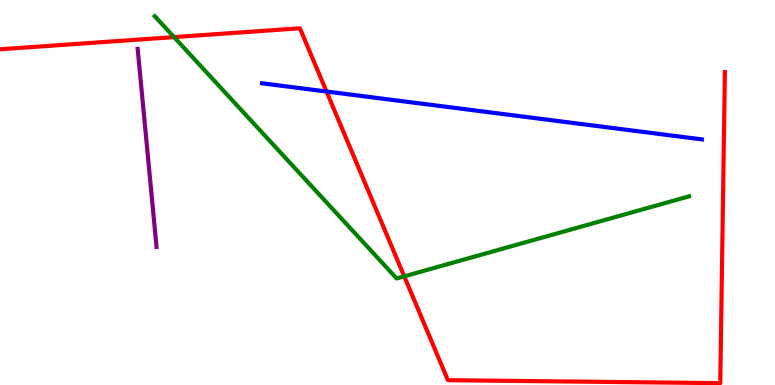[{'lines': ['blue', 'red'], 'intersections': [{'x': 4.21, 'y': 7.62}]}, {'lines': ['green', 'red'], 'intersections': [{'x': 2.25, 'y': 9.04}, {'x': 5.22, 'y': 2.82}]}, {'lines': ['purple', 'red'], 'intersections': []}, {'lines': ['blue', 'green'], 'intersections': []}, {'lines': ['blue', 'purple'], 'intersections': []}, {'lines': ['green', 'purple'], 'intersections': []}]